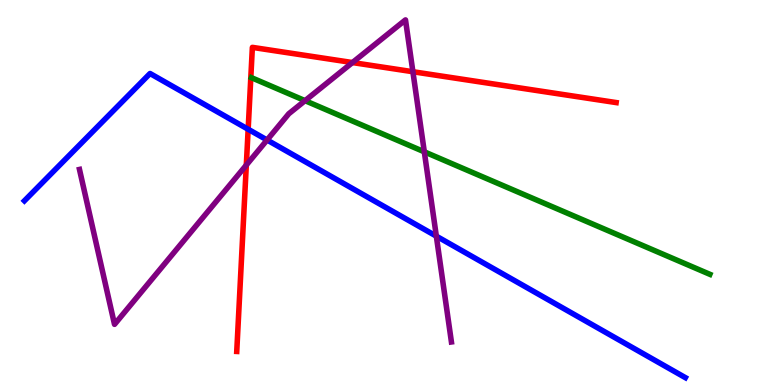[{'lines': ['blue', 'red'], 'intersections': [{'x': 3.2, 'y': 6.64}]}, {'lines': ['green', 'red'], 'intersections': []}, {'lines': ['purple', 'red'], 'intersections': [{'x': 3.18, 'y': 5.71}, {'x': 4.55, 'y': 8.38}, {'x': 5.33, 'y': 8.14}]}, {'lines': ['blue', 'green'], 'intersections': []}, {'lines': ['blue', 'purple'], 'intersections': [{'x': 3.45, 'y': 6.36}, {'x': 5.63, 'y': 3.87}]}, {'lines': ['green', 'purple'], 'intersections': [{'x': 3.94, 'y': 7.39}, {'x': 5.47, 'y': 6.06}]}]